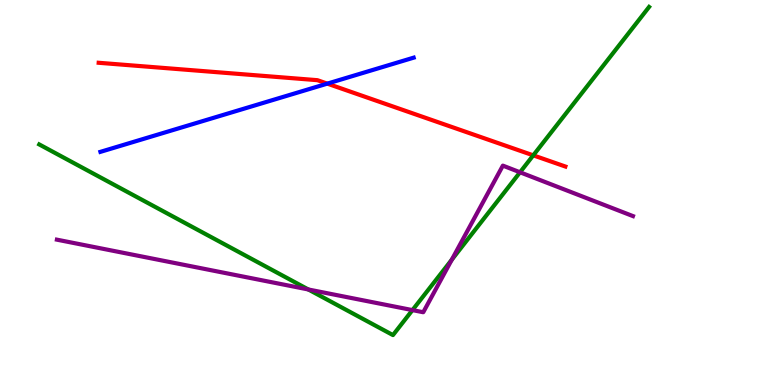[{'lines': ['blue', 'red'], 'intersections': [{'x': 4.22, 'y': 7.83}]}, {'lines': ['green', 'red'], 'intersections': [{'x': 6.88, 'y': 5.97}]}, {'lines': ['purple', 'red'], 'intersections': []}, {'lines': ['blue', 'green'], 'intersections': []}, {'lines': ['blue', 'purple'], 'intersections': []}, {'lines': ['green', 'purple'], 'intersections': [{'x': 3.98, 'y': 2.48}, {'x': 5.32, 'y': 1.95}, {'x': 5.83, 'y': 3.25}, {'x': 6.71, 'y': 5.53}]}]